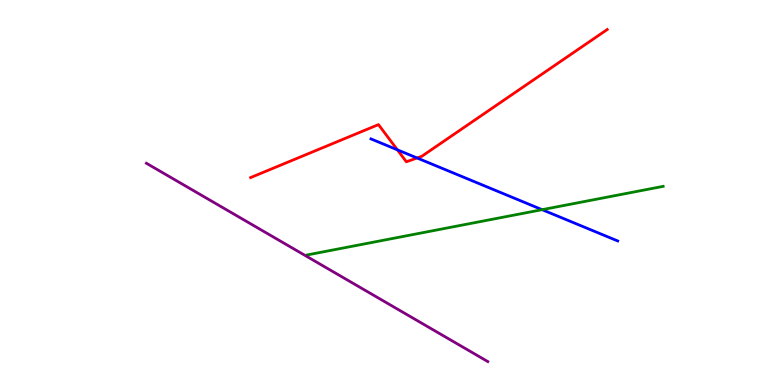[{'lines': ['blue', 'red'], 'intersections': [{'x': 5.13, 'y': 6.11}, {'x': 5.38, 'y': 5.9}]}, {'lines': ['green', 'red'], 'intersections': []}, {'lines': ['purple', 'red'], 'intersections': []}, {'lines': ['blue', 'green'], 'intersections': [{'x': 6.99, 'y': 4.55}]}, {'lines': ['blue', 'purple'], 'intersections': []}, {'lines': ['green', 'purple'], 'intersections': []}]